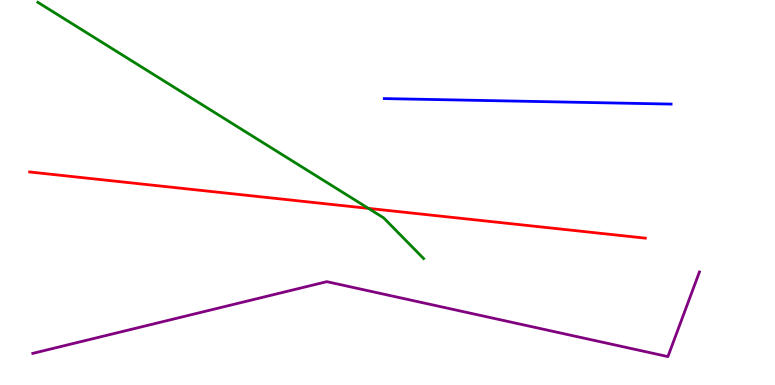[{'lines': ['blue', 'red'], 'intersections': []}, {'lines': ['green', 'red'], 'intersections': [{'x': 4.75, 'y': 4.59}]}, {'lines': ['purple', 'red'], 'intersections': []}, {'lines': ['blue', 'green'], 'intersections': []}, {'lines': ['blue', 'purple'], 'intersections': []}, {'lines': ['green', 'purple'], 'intersections': []}]